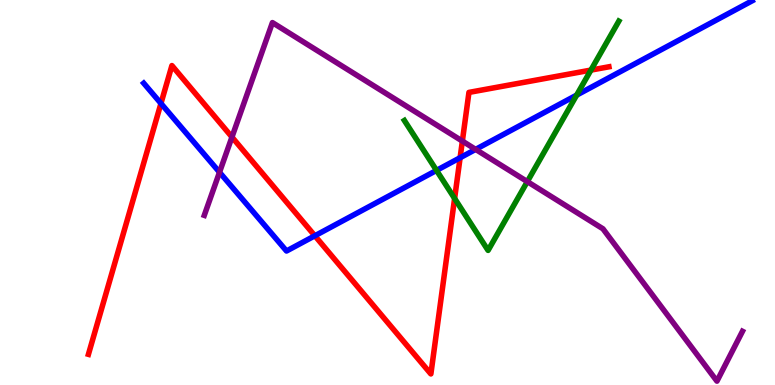[{'lines': ['blue', 'red'], 'intersections': [{'x': 2.08, 'y': 7.31}, {'x': 4.06, 'y': 3.88}, {'x': 5.94, 'y': 5.9}]}, {'lines': ['green', 'red'], 'intersections': [{'x': 5.87, 'y': 4.85}, {'x': 7.62, 'y': 8.18}]}, {'lines': ['purple', 'red'], 'intersections': [{'x': 2.99, 'y': 6.44}, {'x': 5.97, 'y': 6.34}]}, {'lines': ['blue', 'green'], 'intersections': [{'x': 5.63, 'y': 5.57}, {'x': 7.44, 'y': 7.53}]}, {'lines': ['blue', 'purple'], 'intersections': [{'x': 2.83, 'y': 5.53}, {'x': 6.14, 'y': 6.12}]}, {'lines': ['green', 'purple'], 'intersections': [{'x': 6.8, 'y': 5.28}]}]